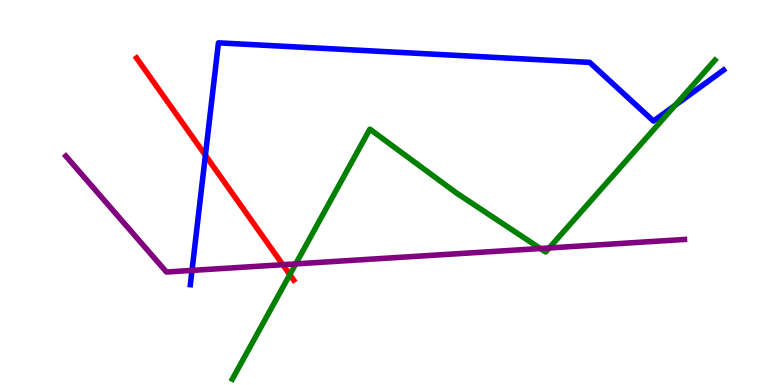[{'lines': ['blue', 'red'], 'intersections': [{'x': 2.65, 'y': 5.97}]}, {'lines': ['green', 'red'], 'intersections': [{'x': 3.74, 'y': 2.87}]}, {'lines': ['purple', 'red'], 'intersections': [{'x': 3.65, 'y': 3.12}]}, {'lines': ['blue', 'green'], 'intersections': [{'x': 8.71, 'y': 7.26}]}, {'lines': ['blue', 'purple'], 'intersections': [{'x': 2.48, 'y': 2.98}]}, {'lines': ['green', 'purple'], 'intersections': [{'x': 3.82, 'y': 3.15}, {'x': 6.97, 'y': 3.54}, {'x': 7.09, 'y': 3.56}]}]